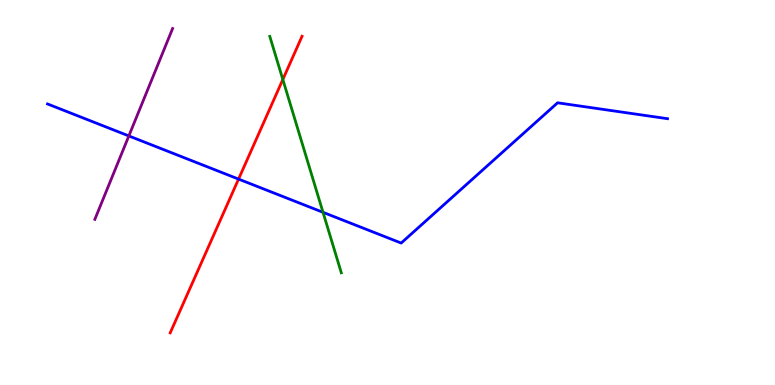[{'lines': ['blue', 'red'], 'intersections': [{'x': 3.08, 'y': 5.35}]}, {'lines': ['green', 'red'], 'intersections': [{'x': 3.65, 'y': 7.94}]}, {'lines': ['purple', 'red'], 'intersections': []}, {'lines': ['blue', 'green'], 'intersections': [{'x': 4.17, 'y': 4.49}]}, {'lines': ['blue', 'purple'], 'intersections': [{'x': 1.66, 'y': 6.47}]}, {'lines': ['green', 'purple'], 'intersections': []}]